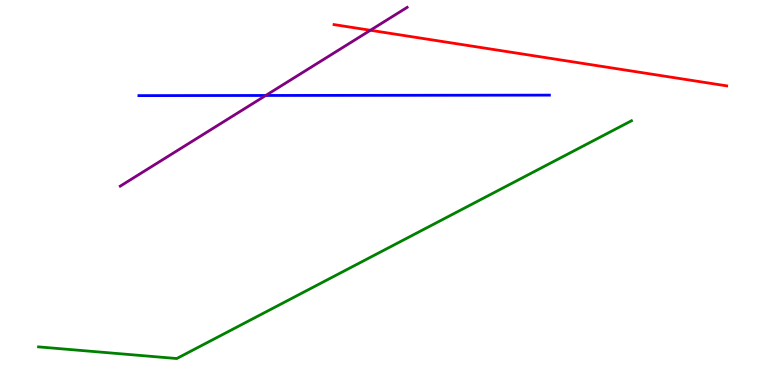[{'lines': ['blue', 'red'], 'intersections': []}, {'lines': ['green', 'red'], 'intersections': []}, {'lines': ['purple', 'red'], 'intersections': [{'x': 4.78, 'y': 9.21}]}, {'lines': ['blue', 'green'], 'intersections': []}, {'lines': ['blue', 'purple'], 'intersections': [{'x': 3.43, 'y': 7.52}]}, {'lines': ['green', 'purple'], 'intersections': []}]